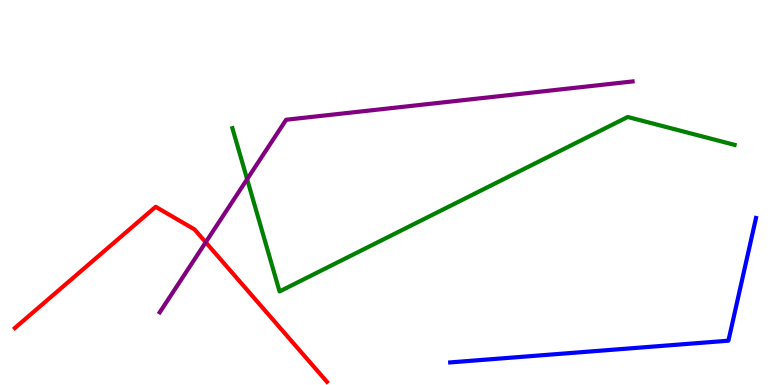[{'lines': ['blue', 'red'], 'intersections': []}, {'lines': ['green', 'red'], 'intersections': []}, {'lines': ['purple', 'red'], 'intersections': [{'x': 2.65, 'y': 3.71}]}, {'lines': ['blue', 'green'], 'intersections': []}, {'lines': ['blue', 'purple'], 'intersections': []}, {'lines': ['green', 'purple'], 'intersections': [{'x': 3.19, 'y': 5.35}]}]